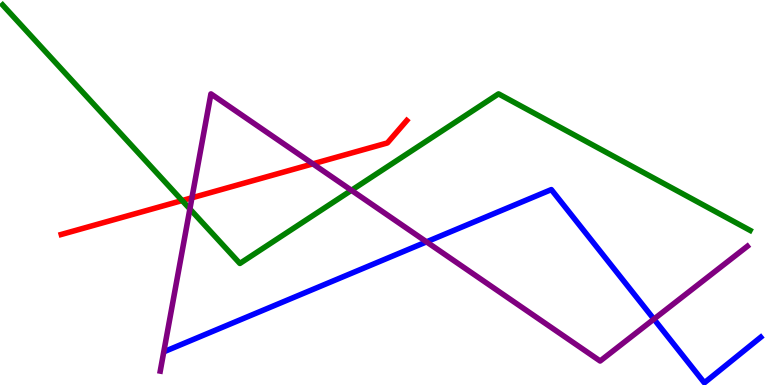[{'lines': ['blue', 'red'], 'intersections': []}, {'lines': ['green', 'red'], 'intersections': [{'x': 2.35, 'y': 4.79}]}, {'lines': ['purple', 'red'], 'intersections': [{'x': 2.48, 'y': 4.86}, {'x': 4.04, 'y': 5.74}]}, {'lines': ['blue', 'green'], 'intersections': []}, {'lines': ['blue', 'purple'], 'intersections': [{'x': 5.5, 'y': 3.72}, {'x': 8.44, 'y': 1.71}]}, {'lines': ['green', 'purple'], 'intersections': [{'x': 2.45, 'y': 4.57}, {'x': 4.53, 'y': 5.06}]}]